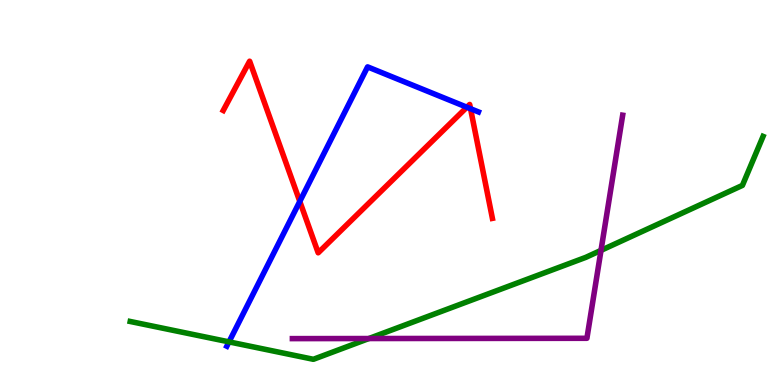[{'lines': ['blue', 'red'], 'intersections': [{'x': 3.87, 'y': 4.77}, {'x': 6.02, 'y': 7.22}, {'x': 6.07, 'y': 7.18}]}, {'lines': ['green', 'red'], 'intersections': []}, {'lines': ['purple', 'red'], 'intersections': []}, {'lines': ['blue', 'green'], 'intersections': [{'x': 2.96, 'y': 1.12}]}, {'lines': ['blue', 'purple'], 'intersections': []}, {'lines': ['green', 'purple'], 'intersections': [{'x': 4.76, 'y': 1.21}, {'x': 7.75, 'y': 3.5}]}]